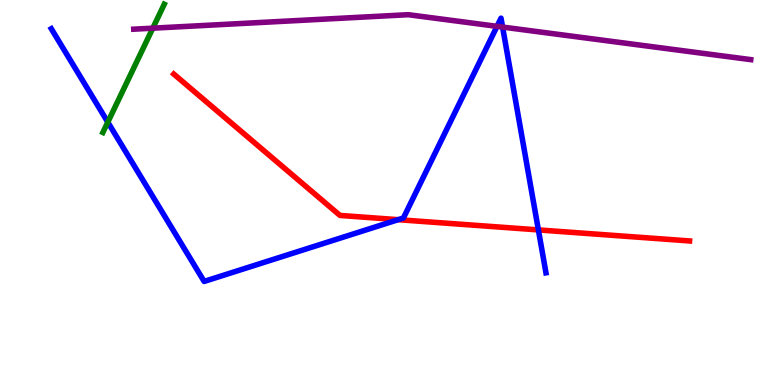[{'lines': ['blue', 'red'], 'intersections': [{'x': 5.14, 'y': 4.29}, {'x': 6.95, 'y': 4.03}]}, {'lines': ['green', 'red'], 'intersections': []}, {'lines': ['purple', 'red'], 'intersections': []}, {'lines': ['blue', 'green'], 'intersections': [{'x': 1.39, 'y': 6.83}]}, {'lines': ['blue', 'purple'], 'intersections': [{'x': 6.41, 'y': 9.32}, {'x': 6.49, 'y': 9.3}]}, {'lines': ['green', 'purple'], 'intersections': [{'x': 1.97, 'y': 9.27}]}]